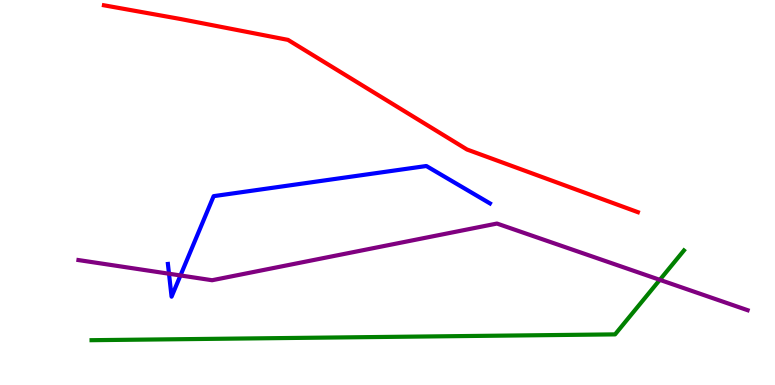[{'lines': ['blue', 'red'], 'intersections': []}, {'lines': ['green', 'red'], 'intersections': []}, {'lines': ['purple', 'red'], 'intersections': []}, {'lines': ['blue', 'green'], 'intersections': []}, {'lines': ['blue', 'purple'], 'intersections': [{'x': 2.18, 'y': 2.89}, {'x': 2.33, 'y': 2.85}]}, {'lines': ['green', 'purple'], 'intersections': [{'x': 8.51, 'y': 2.73}]}]